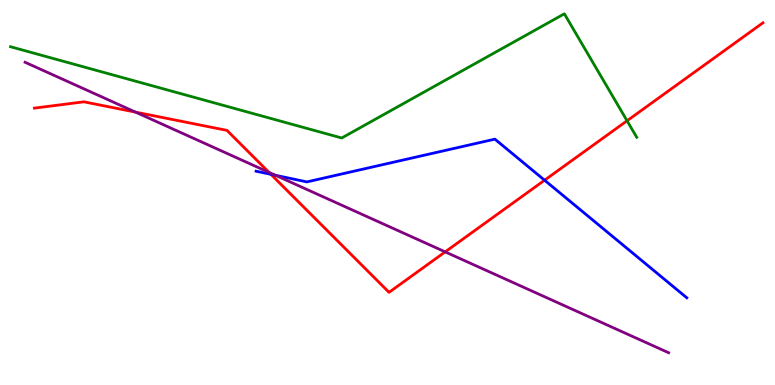[{'lines': ['blue', 'red'], 'intersections': [{'x': 3.5, 'y': 5.47}, {'x': 7.03, 'y': 5.32}]}, {'lines': ['green', 'red'], 'intersections': [{'x': 8.09, 'y': 6.86}]}, {'lines': ['purple', 'red'], 'intersections': [{'x': 1.75, 'y': 7.09}, {'x': 3.47, 'y': 5.52}, {'x': 5.74, 'y': 3.46}]}, {'lines': ['blue', 'green'], 'intersections': []}, {'lines': ['blue', 'purple'], 'intersections': [{'x': 3.55, 'y': 5.45}]}, {'lines': ['green', 'purple'], 'intersections': []}]